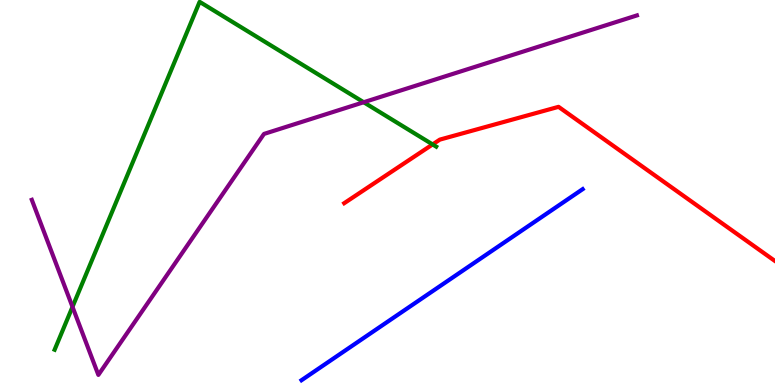[{'lines': ['blue', 'red'], 'intersections': []}, {'lines': ['green', 'red'], 'intersections': [{'x': 5.58, 'y': 6.25}]}, {'lines': ['purple', 'red'], 'intersections': []}, {'lines': ['blue', 'green'], 'intersections': []}, {'lines': ['blue', 'purple'], 'intersections': []}, {'lines': ['green', 'purple'], 'intersections': [{'x': 0.935, 'y': 2.03}, {'x': 4.69, 'y': 7.34}]}]